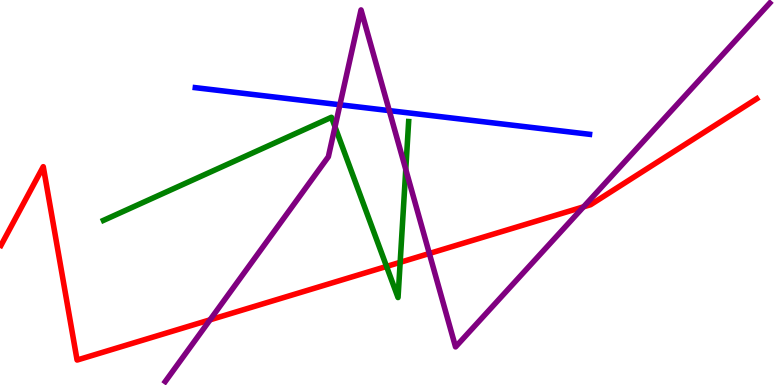[{'lines': ['blue', 'red'], 'intersections': []}, {'lines': ['green', 'red'], 'intersections': [{'x': 4.99, 'y': 3.08}, {'x': 5.16, 'y': 3.19}]}, {'lines': ['purple', 'red'], 'intersections': [{'x': 2.71, 'y': 1.69}, {'x': 5.54, 'y': 3.42}, {'x': 7.53, 'y': 4.63}]}, {'lines': ['blue', 'green'], 'intersections': []}, {'lines': ['blue', 'purple'], 'intersections': [{'x': 4.39, 'y': 7.28}, {'x': 5.02, 'y': 7.13}]}, {'lines': ['green', 'purple'], 'intersections': [{'x': 4.32, 'y': 6.7}, {'x': 5.24, 'y': 5.6}]}]